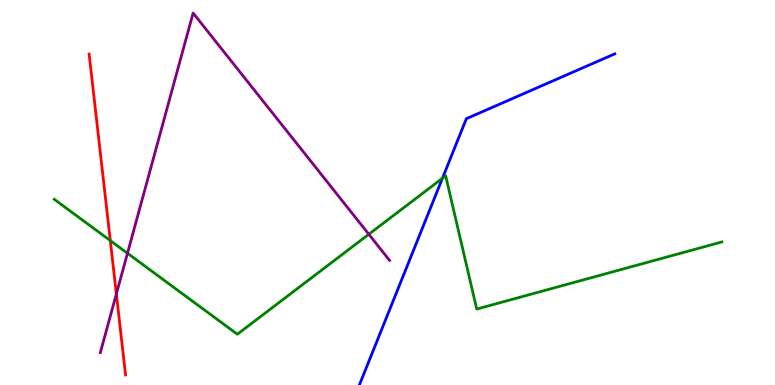[{'lines': ['blue', 'red'], 'intersections': []}, {'lines': ['green', 'red'], 'intersections': [{'x': 1.42, 'y': 3.75}]}, {'lines': ['purple', 'red'], 'intersections': [{'x': 1.5, 'y': 2.36}]}, {'lines': ['blue', 'green'], 'intersections': [{'x': 5.71, 'y': 5.37}]}, {'lines': ['blue', 'purple'], 'intersections': []}, {'lines': ['green', 'purple'], 'intersections': [{'x': 1.64, 'y': 3.42}, {'x': 4.76, 'y': 3.92}]}]